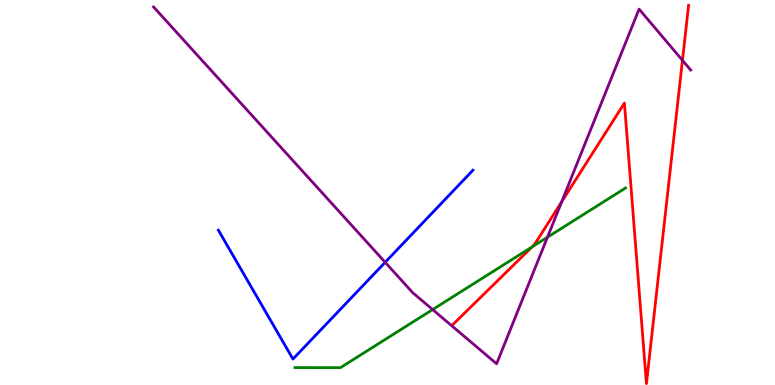[{'lines': ['blue', 'red'], 'intersections': []}, {'lines': ['green', 'red'], 'intersections': [{'x': 6.86, 'y': 3.59}]}, {'lines': ['purple', 'red'], 'intersections': [{'x': 7.25, 'y': 4.76}, {'x': 8.81, 'y': 8.43}]}, {'lines': ['blue', 'green'], 'intersections': []}, {'lines': ['blue', 'purple'], 'intersections': [{'x': 4.97, 'y': 3.19}]}, {'lines': ['green', 'purple'], 'intersections': [{'x': 5.58, 'y': 1.96}, {'x': 7.06, 'y': 3.84}]}]